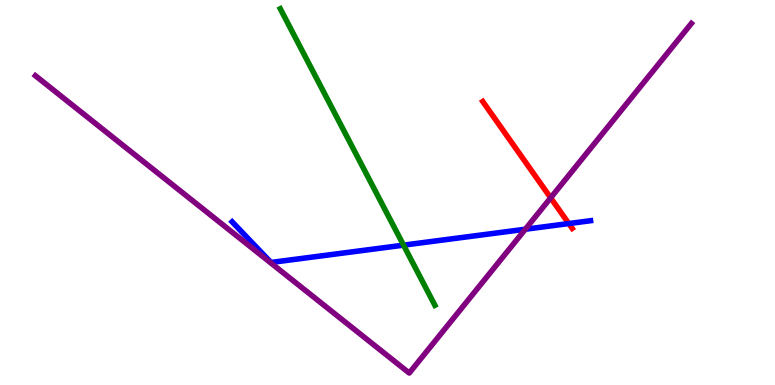[{'lines': ['blue', 'red'], 'intersections': [{'x': 7.34, 'y': 4.19}]}, {'lines': ['green', 'red'], 'intersections': []}, {'lines': ['purple', 'red'], 'intersections': [{'x': 7.11, 'y': 4.86}]}, {'lines': ['blue', 'green'], 'intersections': [{'x': 5.21, 'y': 3.63}]}, {'lines': ['blue', 'purple'], 'intersections': [{'x': 6.78, 'y': 4.05}]}, {'lines': ['green', 'purple'], 'intersections': []}]